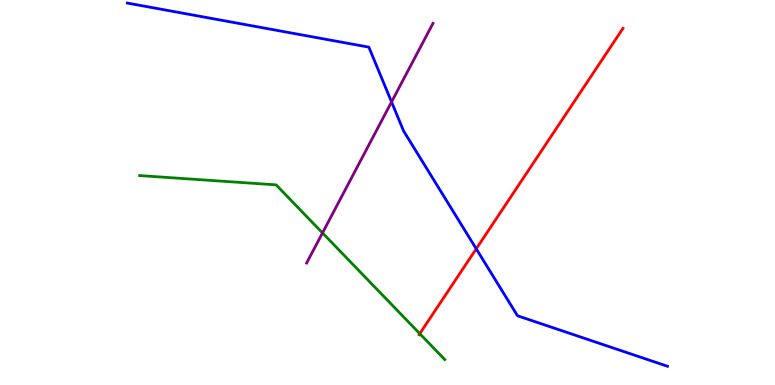[{'lines': ['blue', 'red'], 'intersections': [{'x': 6.15, 'y': 3.54}]}, {'lines': ['green', 'red'], 'intersections': [{'x': 5.42, 'y': 1.33}]}, {'lines': ['purple', 'red'], 'intersections': []}, {'lines': ['blue', 'green'], 'intersections': []}, {'lines': ['blue', 'purple'], 'intersections': [{'x': 5.05, 'y': 7.35}]}, {'lines': ['green', 'purple'], 'intersections': [{'x': 4.16, 'y': 3.95}]}]